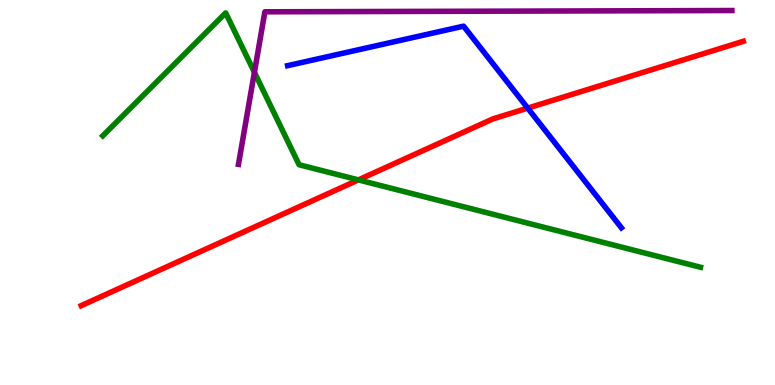[{'lines': ['blue', 'red'], 'intersections': [{'x': 6.81, 'y': 7.19}]}, {'lines': ['green', 'red'], 'intersections': [{'x': 4.62, 'y': 5.33}]}, {'lines': ['purple', 'red'], 'intersections': []}, {'lines': ['blue', 'green'], 'intersections': []}, {'lines': ['blue', 'purple'], 'intersections': []}, {'lines': ['green', 'purple'], 'intersections': [{'x': 3.28, 'y': 8.12}]}]